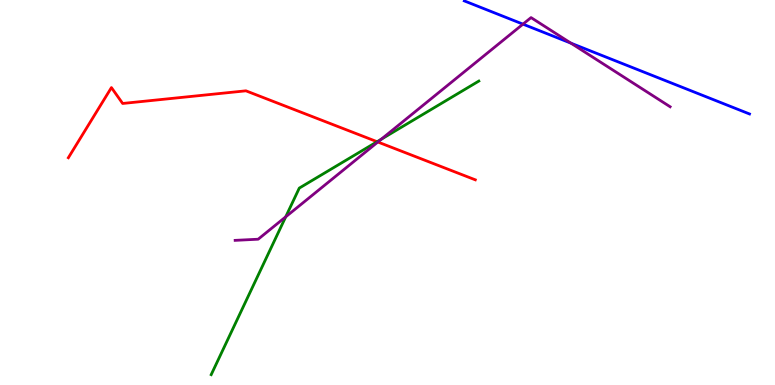[{'lines': ['blue', 'red'], 'intersections': []}, {'lines': ['green', 'red'], 'intersections': [{'x': 4.87, 'y': 6.32}]}, {'lines': ['purple', 'red'], 'intersections': [{'x': 4.88, 'y': 6.31}]}, {'lines': ['blue', 'green'], 'intersections': []}, {'lines': ['blue', 'purple'], 'intersections': [{'x': 6.75, 'y': 9.37}, {'x': 7.37, 'y': 8.88}]}, {'lines': ['green', 'purple'], 'intersections': [{'x': 3.69, 'y': 4.37}, {'x': 4.92, 'y': 6.38}]}]